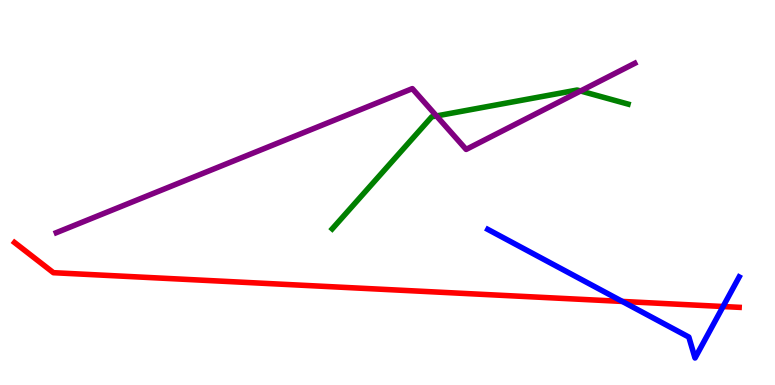[{'lines': ['blue', 'red'], 'intersections': [{'x': 8.03, 'y': 2.17}, {'x': 9.33, 'y': 2.04}]}, {'lines': ['green', 'red'], 'intersections': []}, {'lines': ['purple', 'red'], 'intersections': []}, {'lines': ['blue', 'green'], 'intersections': []}, {'lines': ['blue', 'purple'], 'intersections': []}, {'lines': ['green', 'purple'], 'intersections': [{'x': 5.63, 'y': 6.99}, {'x': 7.49, 'y': 7.64}]}]